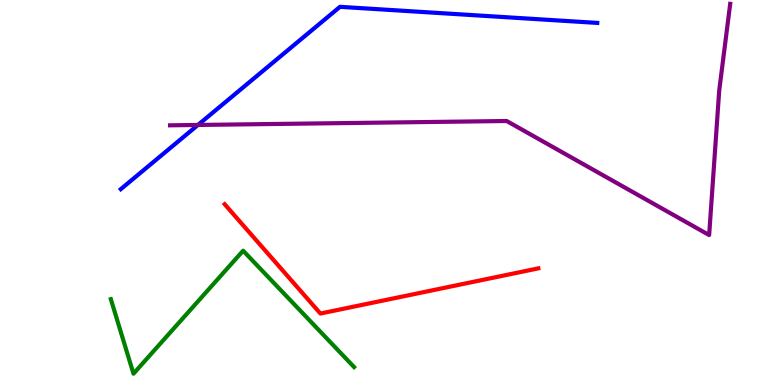[{'lines': ['blue', 'red'], 'intersections': []}, {'lines': ['green', 'red'], 'intersections': []}, {'lines': ['purple', 'red'], 'intersections': []}, {'lines': ['blue', 'green'], 'intersections': []}, {'lines': ['blue', 'purple'], 'intersections': [{'x': 2.55, 'y': 6.75}]}, {'lines': ['green', 'purple'], 'intersections': []}]